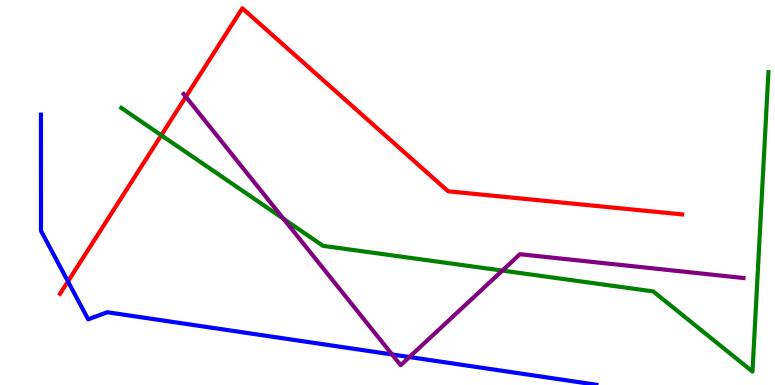[{'lines': ['blue', 'red'], 'intersections': [{'x': 0.877, 'y': 2.69}]}, {'lines': ['green', 'red'], 'intersections': [{'x': 2.08, 'y': 6.49}]}, {'lines': ['purple', 'red'], 'intersections': [{'x': 2.4, 'y': 7.49}]}, {'lines': ['blue', 'green'], 'intersections': []}, {'lines': ['blue', 'purple'], 'intersections': [{'x': 5.06, 'y': 0.793}, {'x': 5.28, 'y': 0.726}]}, {'lines': ['green', 'purple'], 'intersections': [{'x': 3.66, 'y': 4.32}, {'x': 6.48, 'y': 2.97}]}]